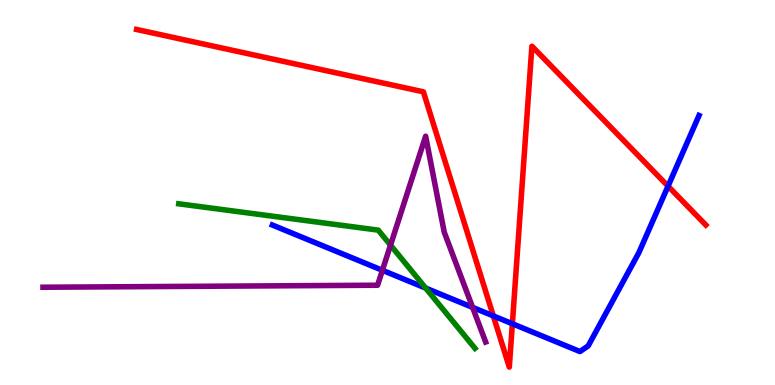[{'lines': ['blue', 'red'], 'intersections': [{'x': 6.37, 'y': 1.79}, {'x': 6.61, 'y': 1.59}, {'x': 8.62, 'y': 5.16}]}, {'lines': ['green', 'red'], 'intersections': []}, {'lines': ['purple', 'red'], 'intersections': []}, {'lines': ['blue', 'green'], 'intersections': [{'x': 5.49, 'y': 2.52}]}, {'lines': ['blue', 'purple'], 'intersections': [{'x': 4.93, 'y': 2.98}, {'x': 6.1, 'y': 2.02}]}, {'lines': ['green', 'purple'], 'intersections': [{'x': 5.04, 'y': 3.63}]}]